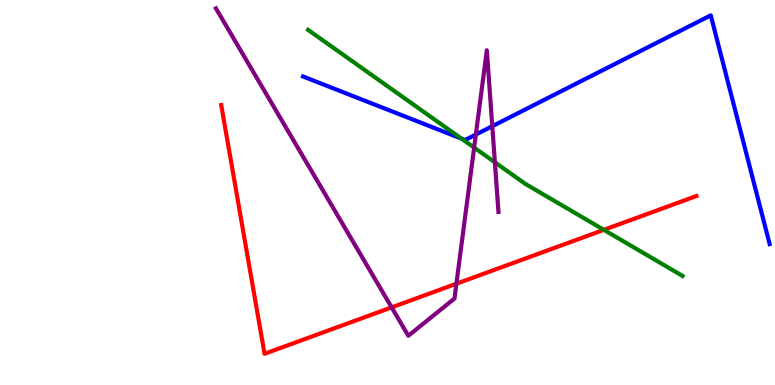[{'lines': ['blue', 'red'], 'intersections': []}, {'lines': ['green', 'red'], 'intersections': [{'x': 7.79, 'y': 4.03}]}, {'lines': ['purple', 'red'], 'intersections': [{'x': 5.05, 'y': 2.02}, {'x': 5.89, 'y': 2.63}]}, {'lines': ['blue', 'green'], 'intersections': [{'x': 5.95, 'y': 6.4}]}, {'lines': ['blue', 'purple'], 'intersections': [{'x': 6.14, 'y': 6.51}, {'x': 6.35, 'y': 6.72}]}, {'lines': ['green', 'purple'], 'intersections': [{'x': 6.12, 'y': 6.17}, {'x': 6.39, 'y': 5.78}]}]